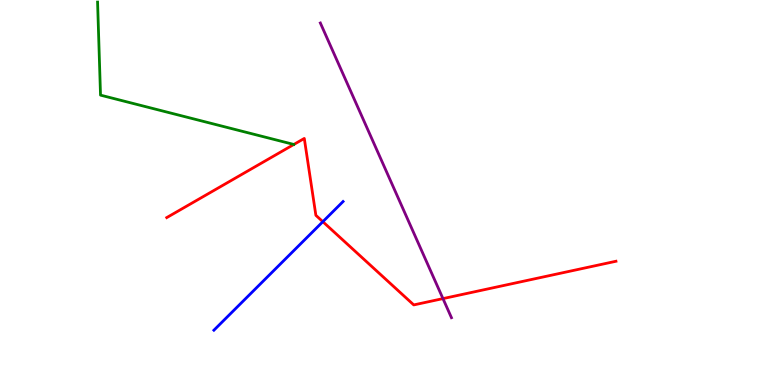[{'lines': ['blue', 'red'], 'intersections': [{'x': 4.17, 'y': 4.24}]}, {'lines': ['green', 'red'], 'intersections': []}, {'lines': ['purple', 'red'], 'intersections': [{'x': 5.72, 'y': 2.24}]}, {'lines': ['blue', 'green'], 'intersections': []}, {'lines': ['blue', 'purple'], 'intersections': []}, {'lines': ['green', 'purple'], 'intersections': []}]